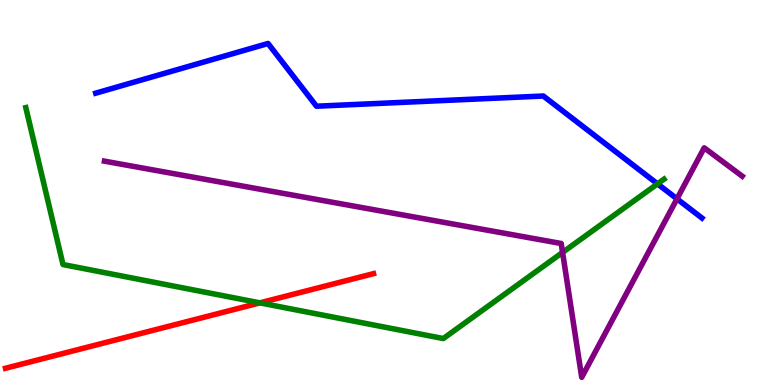[{'lines': ['blue', 'red'], 'intersections': []}, {'lines': ['green', 'red'], 'intersections': [{'x': 3.35, 'y': 2.13}]}, {'lines': ['purple', 'red'], 'intersections': []}, {'lines': ['blue', 'green'], 'intersections': [{'x': 8.48, 'y': 5.22}]}, {'lines': ['blue', 'purple'], 'intersections': [{'x': 8.74, 'y': 4.84}]}, {'lines': ['green', 'purple'], 'intersections': [{'x': 7.26, 'y': 3.44}]}]